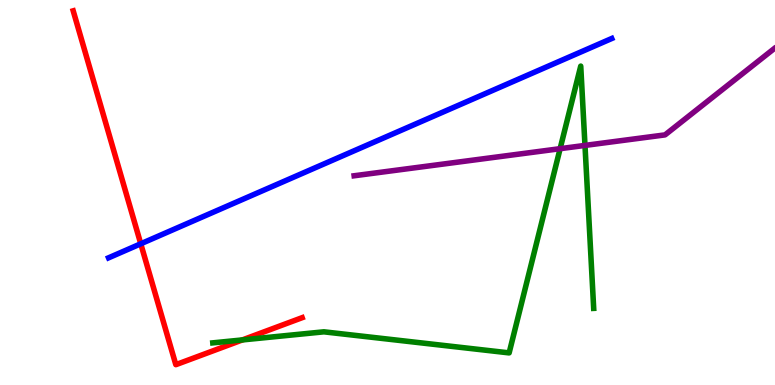[{'lines': ['blue', 'red'], 'intersections': [{'x': 1.82, 'y': 3.67}]}, {'lines': ['green', 'red'], 'intersections': [{'x': 3.13, 'y': 1.17}]}, {'lines': ['purple', 'red'], 'intersections': []}, {'lines': ['blue', 'green'], 'intersections': []}, {'lines': ['blue', 'purple'], 'intersections': []}, {'lines': ['green', 'purple'], 'intersections': [{'x': 7.23, 'y': 6.14}, {'x': 7.55, 'y': 6.22}]}]